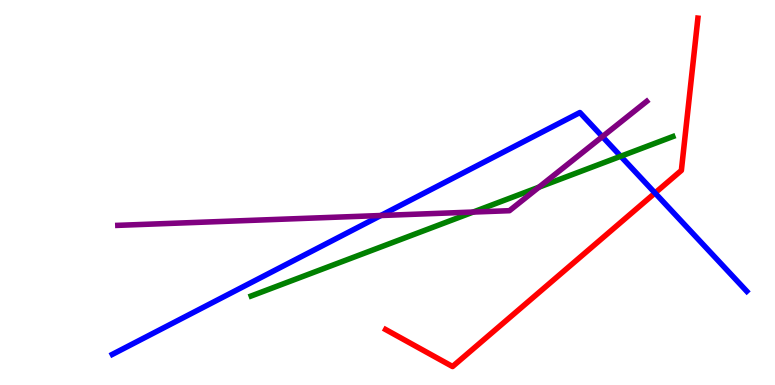[{'lines': ['blue', 'red'], 'intersections': [{'x': 8.45, 'y': 4.99}]}, {'lines': ['green', 'red'], 'intersections': []}, {'lines': ['purple', 'red'], 'intersections': []}, {'lines': ['blue', 'green'], 'intersections': [{'x': 8.01, 'y': 5.94}]}, {'lines': ['blue', 'purple'], 'intersections': [{'x': 4.91, 'y': 4.4}, {'x': 7.77, 'y': 6.45}]}, {'lines': ['green', 'purple'], 'intersections': [{'x': 6.11, 'y': 4.49}, {'x': 6.95, 'y': 5.14}]}]